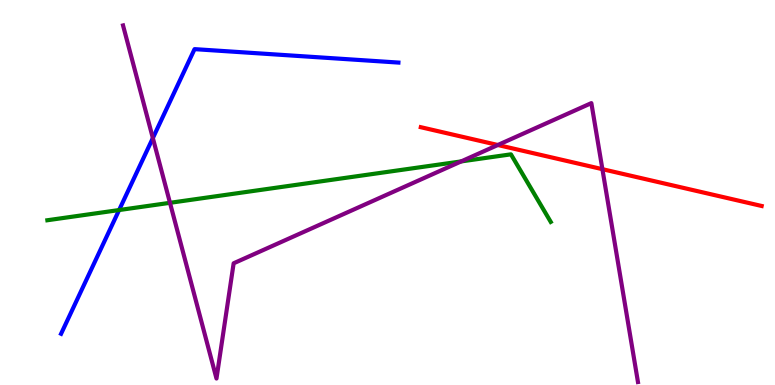[{'lines': ['blue', 'red'], 'intersections': []}, {'lines': ['green', 'red'], 'intersections': []}, {'lines': ['purple', 'red'], 'intersections': [{'x': 6.42, 'y': 6.23}, {'x': 7.77, 'y': 5.61}]}, {'lines': ['blue', 'green'], 'intersections': [{'x': 1.54, 'y': 4.54}]}, {'lines': ['blue', 'purple'], 'intersections': [{'x': 1.97, 'y': 6.41}]}, {'lines': ['green', 'purple'], 'intersections': [{'x': 2.19, 'y': 4.73}, {'x': 5.95, 'y': 5.81}]}]